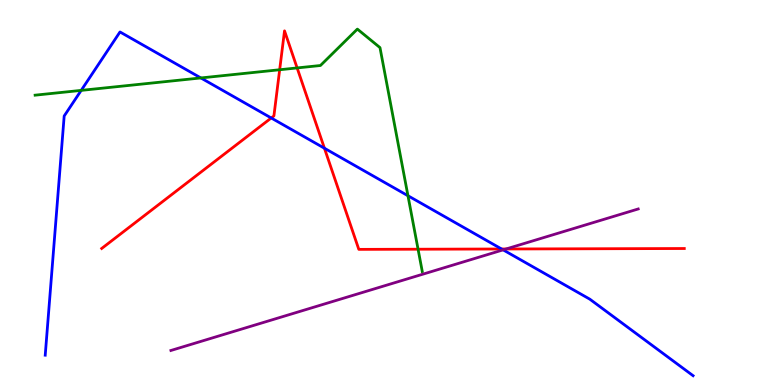[{'lines': ['blue', 'red'], 'intersections': [{'x': 3.5, 'y': 6.94}, {'x': 4.19, 'y': 6.15}, {'x': 6.47, 'y': 3.53}]}, {'lines': ['green', 'red'], 'intersections': [{'x': 3.61, 'y': 8.19}, {'x': 3.83, 'y': 8.24}, {'x': 5.39, 'y': 3.53}]}, {'lines': ['purple', 'red'], 'intersections': [{'x': 6.53, 'y': 3.53}]}, {'lines': ['blue', 'green'], 'intersections': [{'x': 1.05, 'y': 7.65}, {'x': 2.59, 'y': 7.98}, {'x': 5.26, 'y': 4.92}]}, {'lines': ['blue', 'purple'], 'intersections': [{'x': 6.49, 'y': 3.51}]}, {'lines': ['green', 'purple'], 'intersections': []}]